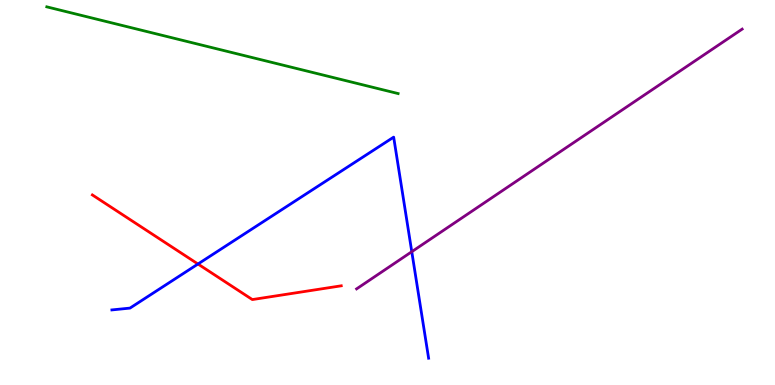[{'lines': ['blue', 'red'], 'intersections': [{'x': 2.55, 'y': 3.14}]}, {'lines': ['green', 'red'], 'intersections': []}, {'lines': ['purple', 'red'], 'intersections': []}, {'lines': ['blue', 'green'], 'intersections': []}, {'lines': ['blue', 'purple'], 'intersections': [{'x': 5.31, 'y': 3.46}]}, {'lines': ['green', 'purple'], 'intersections': []}]